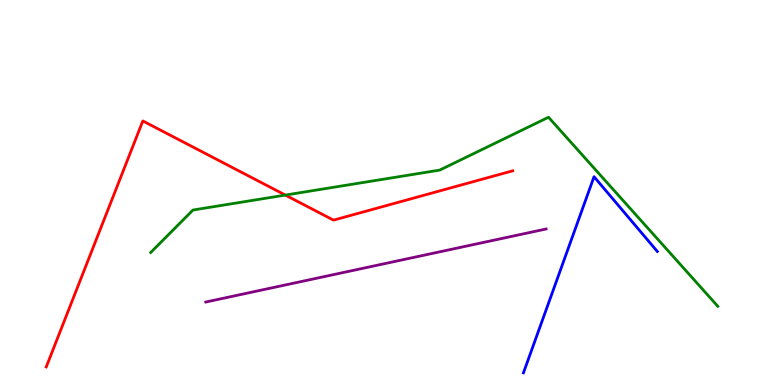[{'lines': ['blue', 'red'], 'intersections': []}, {'lines': ['green', 'red'], 'intersections': [{'x': 3.68, 'y': 4.93}]}, {'lines': ['purple', 'red'], 'intersections': []}, {'lines': ['blue', 'green'], 'intersections': []}, {'lines': ['blue', 'purple'], 'intersections': []}, {'lines': ['green', 'purple'], 'intersections': []}]